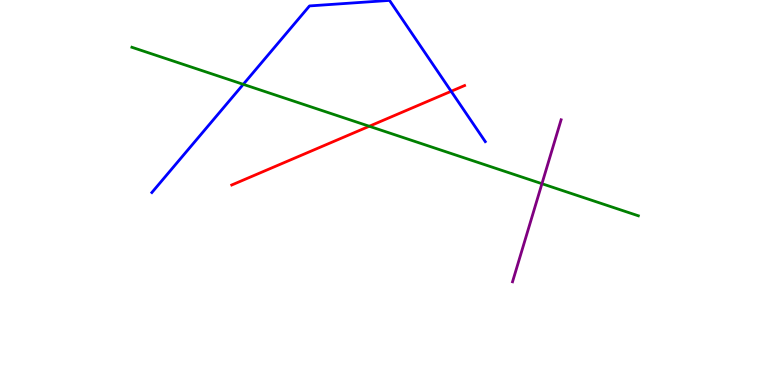[{'lines': ['blue', 'red'], 'intersections': [{'x': 5.82, 'y': 7.63}]}, {'lines': ['green', 'red'], 'intersections': [{'x': 4.76, 'y': 6.72}]}, {'lines': ['purple', 'red'], 'intersections': []}, {'lines': ['blue', 'green'], 'intersections': [{'x': 3.14, 'y': 7.81}]}, {'lines': ['blue', 'purple'], 'intersections': []}, {'lines': ['green', 'purple'], 'intersections': [{'x': 6.99, 'y': 5.23}]}]